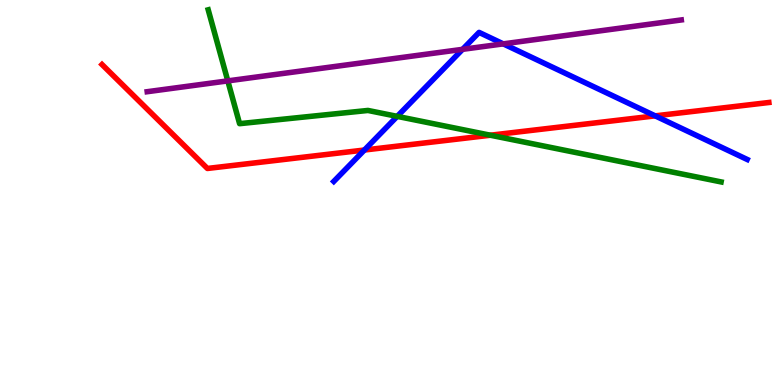[{'lines': ['blue', 'red'], 'intersections': [{'x': 4.7, 'y': 6.1}, {'x': 8.45, 'y': 6.99}]}, {'lines': ['green', 'red'], 'intersections': [{'x': 6.33, 'y': 6.49}]}, {'lines': ['purple', 'red'], 'intersections': []}, {'lines': ['blue', 'green'], 'intersections': [{'x': 5.13, 'y': 6.98}]}, {'lines': ['blue', 'purple'], 'intersections': [{'x': 5.97, 'y': 8.72}, {'x': 6.49, 'y': 8.86}]}, {'lines': ['green', 'purple'], 'intersections': [{'x': 2.94, 'y': 7.9}]}]